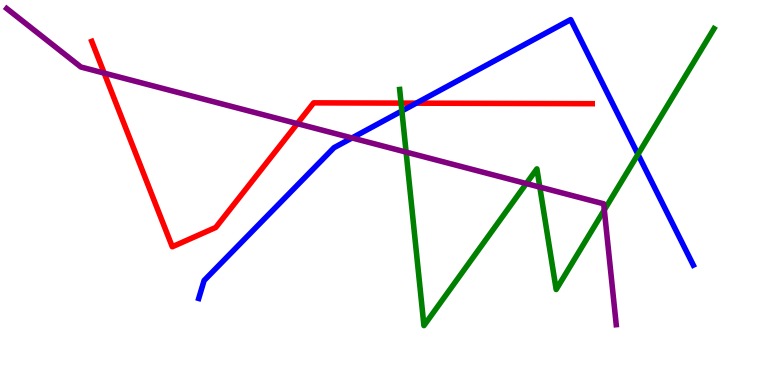[{'lines': ['blue', 'red'], 'intersections': [{'x': 5.37, 'y': 7.32}]}, {'lines': ['green', 'red'], 'intersections': [{'x': 5.18, 'y': 7.32}]}, {'lines': ['purple', 'red'], 'intersections': [{'x': 1.34, 'y': 8.1}, {'x': 3.84, 'y': 6.79}]}, {'lines': ['blue', 'green'], 'intersections': [{'x': 5.19, 'y': 7.12}, {'x': 8.23, 'y': 5.99}]}, {'lines': ['blue', 'purple'], 'intersections': [{'x': 4.54, 'y': 6.42}]}, {'lines': ['green', 'purple'], 'intersections': [{'x': 5.24, 'y': 6.05}, {'x': 6.79, 'y': 5.23}, {'x': 6.97, 'y': 5.14}, {'x': 7.8, 'y': 4.55}]}]